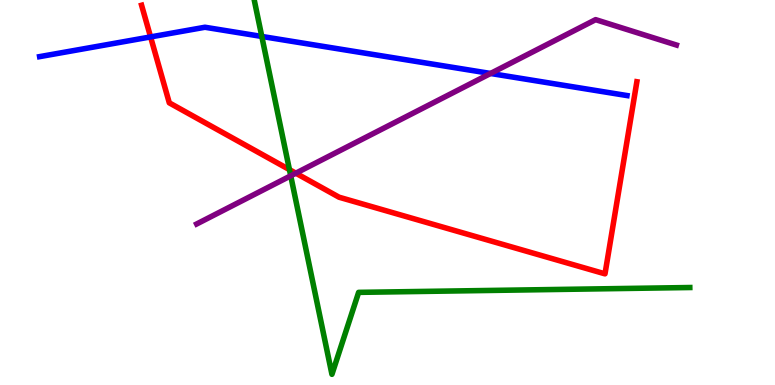[{'lines': ['blue', 'red'], 'intersections': [{'x': 1.94, 'y': 9.04}]}, {'lines': ['green', 'red'], 'intersections': [{'x': 3.73, 'y': 5.59}]}, {'lines': ['purple', 'red'], 'intersections': [{'x': 3.82, 'y': 5.5}]}, {'lines': ['blue', 'green'], 'intersections': [{'x': 3.38, 'y': 9.05}]}, {'lines': ['blue', 'purple'], 'intersections': [{'x': 6.33, 'y': 8.09}]}, {'lines': ['green', 'purple'], 'intersections': [{'x': 3.75, 'y': 5.43}]}]